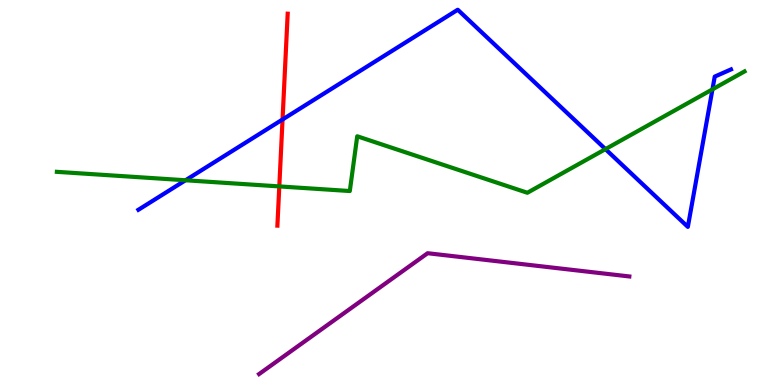[{'lines': ['blue', 'red'], 'intersections': [{'x': 3.65, 'y': 6.9}]}, {'lines': ['green', 'red'], 'intersections': [{'x': 3.6, 'y': 5.16}]}, {'lines': ['purple', 'red'], 'intersections': []}, {'lines': ['blue', 'green'], 'intersections': [{'x': 2.39, 'y': 5.32}, {'x': 7.81, 'y': 6.13}, {'x': 9.19, 'y': 7.68}]}, {'lines': ['blue', 'purple'], 'intersections': []}, {'lines': ['green', 'purple'], 'intersections': []}]